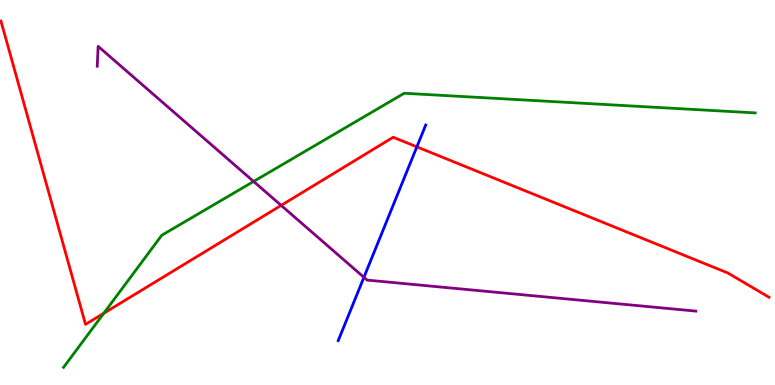[{'lines': ['blue', 'red'], 'intersections': [{'x': 5.38, 'y': 6.19}]}, {'lines': ['green', 'red'], 'intersections': [{'x': 1.34, 'y': 1.86}]}, {'lines': ['purple', 'red'], 'intersections': [{'x': 3.63, 'y': 4.67}]}, {'lines': ['blue', 'green'], 'intersections': []}, {'lines': ['blue', 'purple'], 'intersections': [{'x': 4.7, 'y': 2.8}]}, {'lines': ['green', 'purple'], 'intersections': [{'x': 3.27, 'y': 5.29}]}]